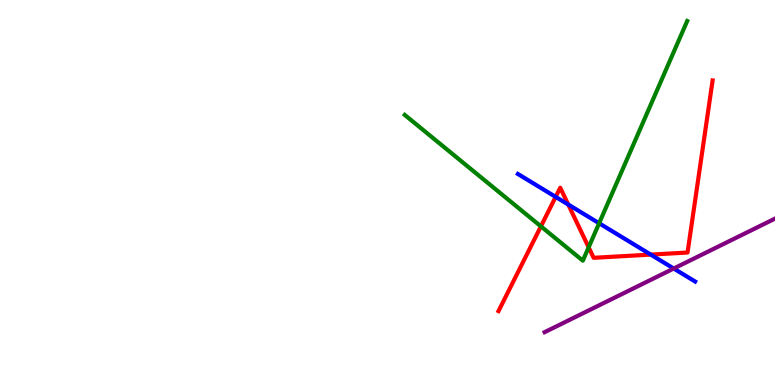[{'lines': ['blue', 'red'], 'intersections': [{'x': 7.17, 'y': 4.89}, {'x': 7.33, 'y': 4.69}, {'x': 8.4, 'y': 3.39}]}, {'lines': ['green', 'red'], 'intersections': [{'x': 6.98, 'y': 4.12}, {'x': 7.6, 'y': 3.58}]}, {'lines': ['purple', 'red'], 'intersections': []}, {'lines': ['blue', 'green'], 'intersections': [{'x': 7.73, 'y': 4.2}]}, {'lines': ['blue', 'purple'], 'intersections': [{'x': 8.69, 'y': 3.03}]}, {'lines': ['green', 'purple'], 'intersections': []}]